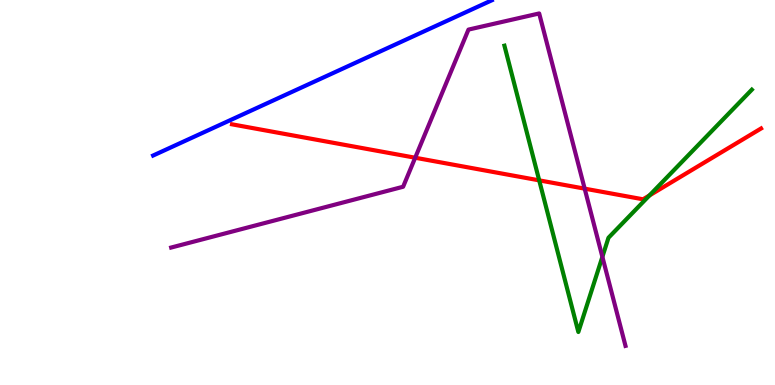[{'lines': ['blue', 'red'], 'intersections': []}, {'lines': ['green', 'red'], 'intersections': [{'x': 6.96, 'y': 5.32}, {'x': 8.38, 'y': 4.92}]}, {'lines': ['purple', 'red'], 'intersections': [{'x': 5.36, 'y': 5.9}, {'x': 7.54, 'y': 5.1}]}, {'lines': ['blue', 'green'], 'intersections': []}, {'lines': ['blue', 'purple'], 'intersections': []}, {'lines': ['green', 'purple'], 'intersections': [{'x': 7.77, 'y': 3.33}]}]